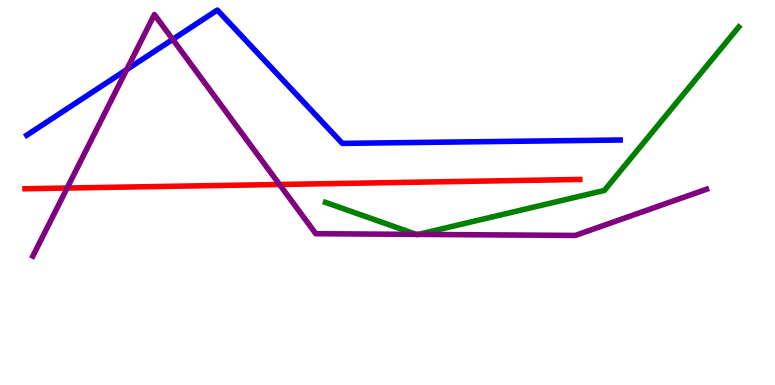[{'lines': ['blue', 'red'], 'intersections': []}, {'lines': ['green', 'red'], 'intersections': []}, {'lines': ['purple', 'red'], 'intersections': [{'x': 0.866, 'y': 5.12}, {'x': 3.61, 'y': 5.21}]}, {'lines': ['blue', 'green'], 'intersections': []}, {'lines': ['blue', 'purple'], 'intersections': [{'x': 1.63, 'y': 8.19}, {'x': 2.23, 'y': 8.98}]}, {'lines': ['green', 'purple'], 'intersections': [{'x': 5.37, 'y': 3.91}, {'x': 5.4, 'y': 3.91}]}]